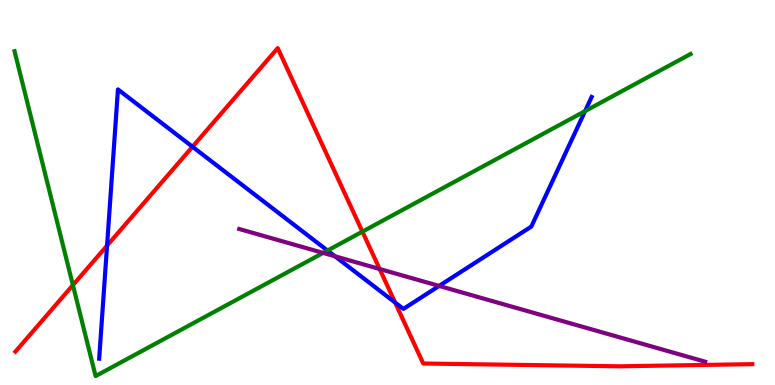[{'lines': ['blue', 'red'], 'intersections': [{'x': 1.38, 'y': 3.62}, {'x': 2.48, 'y': 6.19}, {'x': 5.1, 'y': 2.14}]}, {'lines': ['green', 'red'], 'intersections': [{'x': 0.941, 'y': 2.59}, {'x': 4.68, 'y': 3.98}]}, {'lines': ['purple', 'red'], 'intersections': [{'x': 4.9, 'y': 3.01}]}, {'lines': ['blue', 'green'], 'intersections': [{'x': 4.23, 'y': 3.49}, {'x': 7.55, 'y': 7.11}]}, {'lines': ['blue', 'purple'], 'intersections': [{'x': 4.32, 'y': 3.34}, {'x': 5.67, 'y': 2.57}]}, {'lines': ['green', 'purple'], 'intersections': [{'x': 4.17, 'y': 3.43}]}]